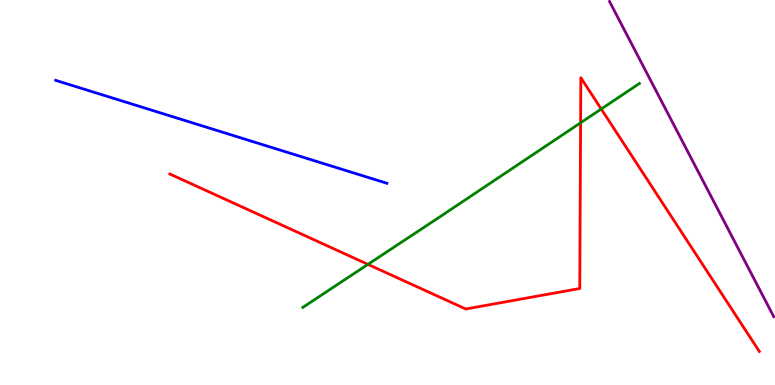[{'lines': ['blue', 'red'], 'intersections': []}, {'lines': ['green', 'red'], 'intersections': [{'x': 4.75, 'y': 3.13}, {'x': 7.49, 'y': 6.81}, {'x': 7.76, 'y': 7.17}]}, {'lines': ['purple', 'red'], 'intersections': []}, {'lines': ['blue', 'green'], 'intersections': []}, {'lines': ['blue', 'purple'], 'intersections': []}, {'lines': ['green', 'purple'], 'intersections': []}]